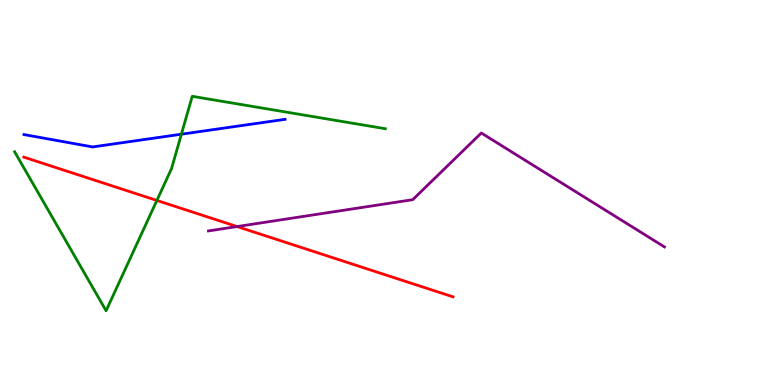[{'lines': ['blue', 'red'], 'intersections': []}, {'lines': ['green', 'red'], 'intersections': [{'x': 2.02, 'y': 4.79}]}, {'lines': ['purple', 'red'], 'intersections': [{'x': 3.06, 'y': 4.12}]}, {'lines': ['blue', 'green'], 'intersections': [{'x': 2.34, 'y': 6.51}]}, {'lines': ['blue', 'purple'], 'intersections': []}, {'lines': ['green', 'purple'], 'intersections': []}]